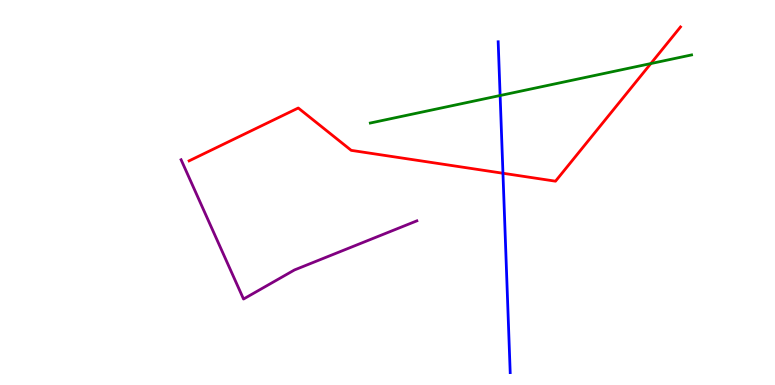[{'lines': ['blue', 'red'], 'intersections': [{'x': 6.49, 'y': 5.5}]}, {'lines': ['green', 'red'], 'intersections': [{'x': 8.4, 'y': 8.35}]}, {'lines': ['purple', 'red'], 'intersections': []}, {'lines': ['blue', 'green'], 'intersections': [{'x': 6.45, 'y': 7.52}]}, {'lines': ['blue', 'purple'], 'intersections': []}, {'lines': ['green', 'purple'], 'intersections': []}]